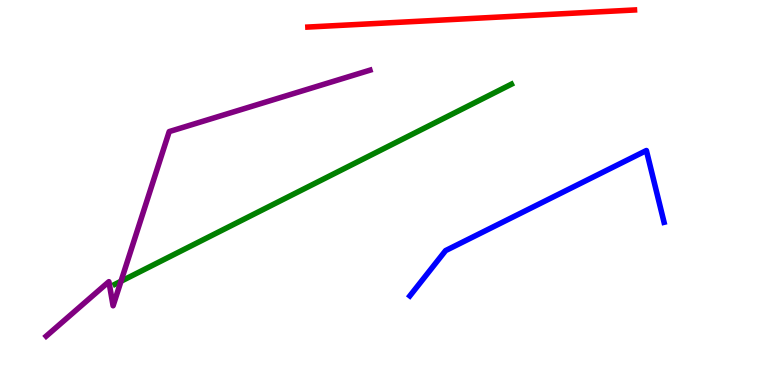[{'lines': ['blue', 'red'], 'intersections': []}, {'lines': ['green', 'red'], 'intersections': []}, {'lines': ['purple', 'red'], 'intersections': []}, {'lines': ['blue', 'green'], 'intersections': []}, {'lines': ['blue', 'purple'], 'intersections': []}, {'lines': ['green', 'purple'], 'intersections': [{'x': 1.56, 'y': 2.69}]}]